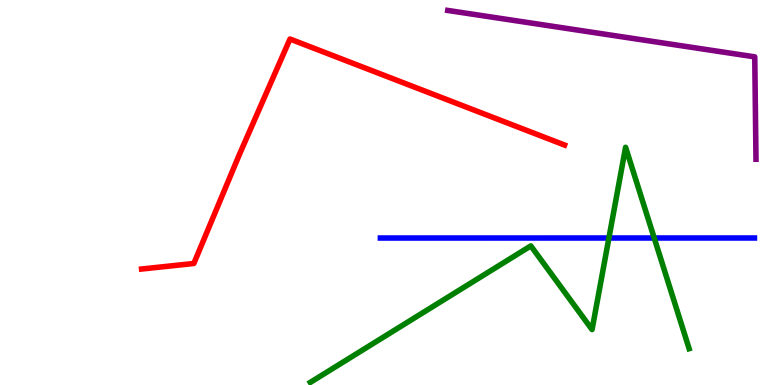[{'lines': ['blue', 'red'], 'intersections': []}, {'lines': ['green', 'red'], 'intersections': []}, {'lines': ['purple', 'red'], 'intersections': []}, {'lines': ['blue', 'green'], 'intersections': [{'x': 7.86, 'y': 3.82}, {'x': 8.44, 'y': 3.82}]}, {'lines': ['blue', 'purple'], 'intersections': []}, {'lines': ['green', 'purple'], 'intersections': []}]